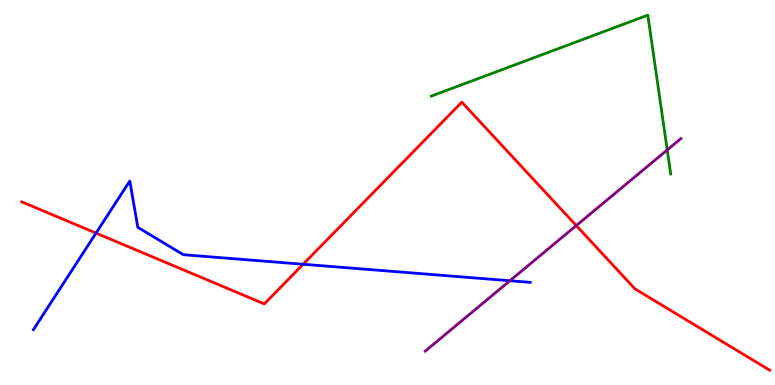[{'lines': ['blue', 'red'], 'intersections': [{'x': 1.24, 'y': 3.95}, {'x': 3.91, 'y': 3.14}]}, {'lines': ['green', 'red'], 'intersections': []}, {'lines': ['purple', 'red'], 'intersections': [{'x': 7.44, 'y': 4.14}]}, {'lines': ['blue', 'green'], 'intersections': []}, {'lines': ['blue', 'purple'], 'intersections': [{'x': 6.58, 'y': 2.71}]}, {'lines': ['green', 'purple'], 'intersections': [{'x': 8.61, 'y': 6.11}]}]